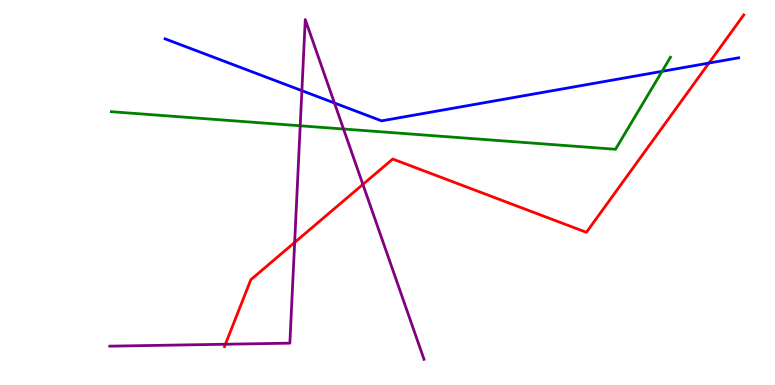[{'lines': ['blue', 'red'], 'intersections': [{'x': 9.15, 'y': 8.36}]}, {'lines': ['green', 'red'], 'intersections': []}, {'lines': ['purple', 'red'], 'intersections': [{'x': 2.91, 'y': 1.06}, {'x': 3.8, 'y': 3.7}, {'x': 4.68, 'y': 5.21}]}, {'lines': ['blue', 'green'], 'intersections': [{'x': 8.54, 'y': 8.15}]}, {'lines': ['blue', 'purple'], 'intersections': [{'x': 3.9, 'y': 7.65}, {'x': 4.32, 'y': 7.32}]}, {'lines': ['green', 'purple'], 'intersections': [{'x': 3.87, 'y': 6.73}, {'x': 4.43, 'y': 6.65}]}]